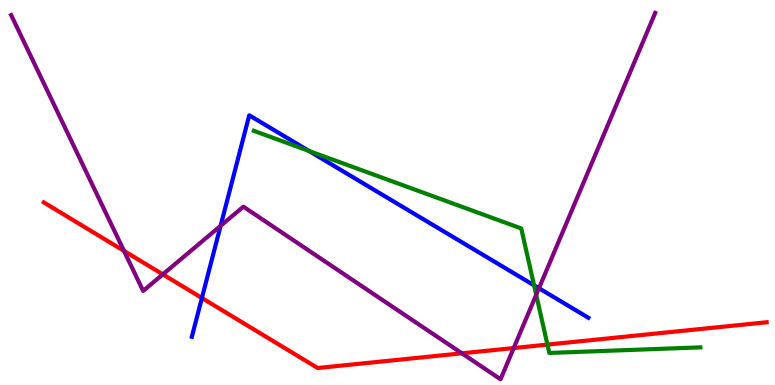[{'lines': ['blue', 'red'], 'intersections': [{'x': 2.61, 'y': 2.26}]}, {'lines': ['green', 'red'], 'intersections': [{'x': 7.06, 'y': 1.05}]}, {'lines': ['purple', 'red'], 'intersections': [{'x': 1.6, 'y': 3.48}, {'x': 2.1, 'y': 2.87}, {'x': 5.96, 'y': 0.823}, {'x': 6.63, 'y': 0.96}]}, {'lines': ['blue', 'green'], 'intersections': [{'x': 3.99, 'y': 6.08}, {'x': 6.89, 'y': 2.59}]}, {'lines': ['blue', 'purple'], 'intersections': [{'x': 2.85, 'y': 4.13}, {'x': 6.95, 'y': 2.51}]}, {'lines': ['green', 'purple'], 'intersections': [{'x': 6.92, 'y': 2.34}]}]